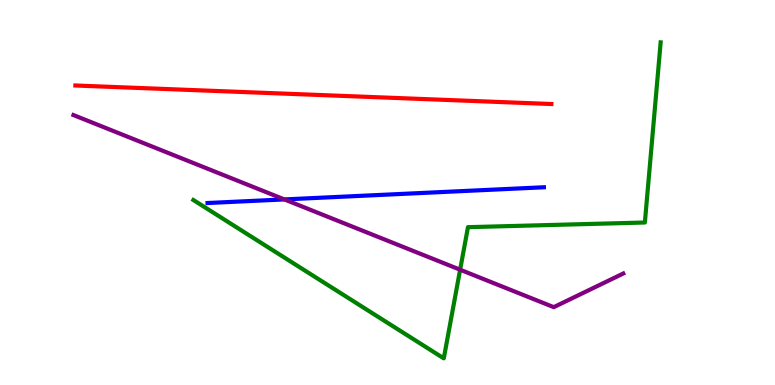[{'lines': ['blue', 'red'], 'intersections': []}, {'lines': ['green', 'red'], 'intersections': []}, {'lines': ['purple', 'red'], 'intersections': []}, {'lines': ['blue', 'green'], 'intersections': []}, {'lines': ['blue', 'purple'], 'intersections': [{'x': 3.67, 'y': 4.82}]}, {'lines': ['green', 'purple'], 'intersections': [{'x': 5.94, 'y': 2.99}]}]